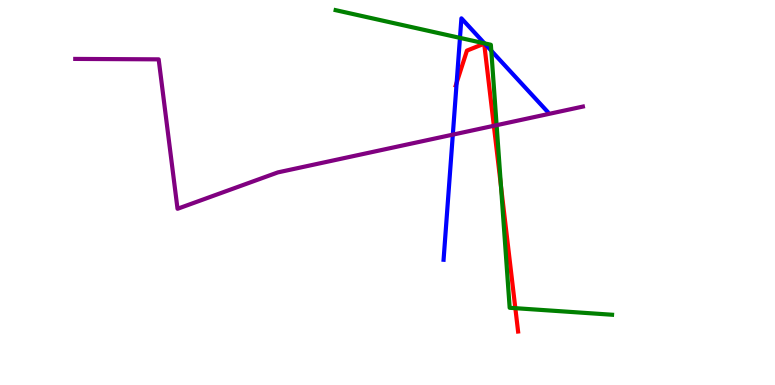[{'lines': ['blue', 'red'], 'intersections': [{'x': 5.89, 'y': 7.85}]}, {'lines': ['green', 'red'], 'intersections': [{'x': 6.46, 'y': 5.16}, {'x': 6.65, 'y': 2.0}]}, {'lines': ['purple', 'red'], 'intersections': [{'x': 6.37, 'y': 6.73}]}, {'lines': ['blue', 'green'], 'intersections': [{'x': 5.94, 'y': 9.02}, {'x': 6.25, 'y': 8.87}, {'x': 6.34, 'y': 8.68}]}, {'lines': ['blue', 'purple'], 'intersections': [{'x': 5.84, 'y': 6.5}]}, {'lines': ['green', 'purple'], 'intersections': [{'x': 6.41, 'y': 6.75}]}]